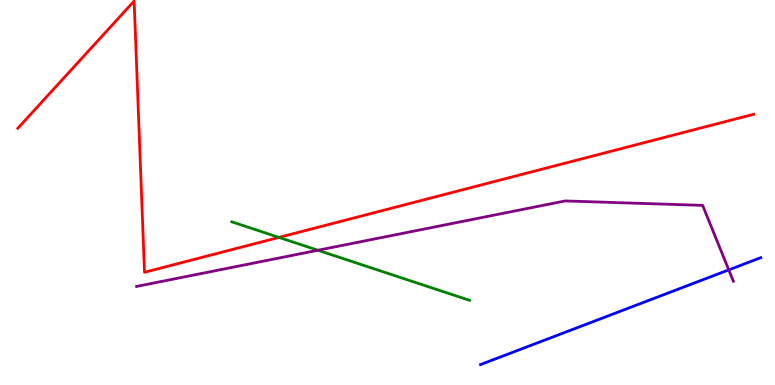[{'lines': ['blue', 'red'], 'intersections': []}, {'lines': ['green', 'red'], 'intersections': [{'x': 3.6, 'y': 3.83}]}, {'lines': ['purple', 'red'], 'intersections': []}, {'lines': ['blue', 'green'], 'intersections': []}, {'lines': ['blue', 'purple'], 'intersections': [{'x': 9.4, 'y': 2.99}]}, {'lines': ['green', 'purple'], 'intersections': [{'x': 4.1, 'y': 3.5}]}]